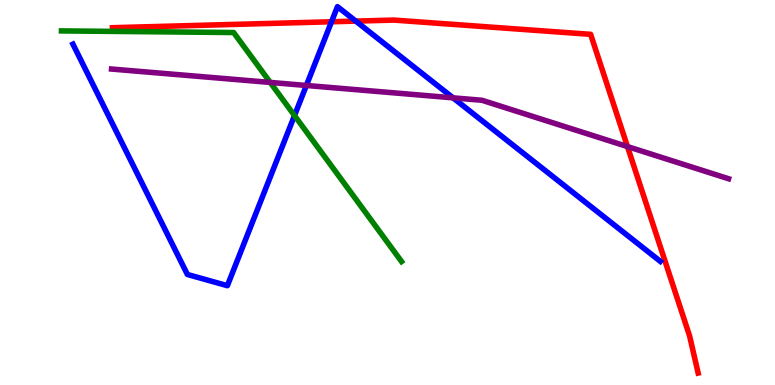[{'lines': ['blue', 'red'], 'intersections': [{'x': 4.28, 'y': 9.43}, {'x': 4.59, 'y': 9.45}]}, {'lines': ['green', 'red'], 'intersections': []}, {'lines': ['purple', 'red'], 'intersections': [{'x': 8.1, 'y': 6.19}]}, {'lines': ['blue', 'green'], 'intersections': [{'x': 3.8, 'y': 7.0}]}, {'lines': ['blue', 'purple'], 'intersections': [{'x': 3.95, 'y': 7.78}, {'x': 5.85, 'y': 7.46}]}, {'lines': ['green', 'purple'], 'intersections': [{'x': 3.49, 'y': 7.86}]}]